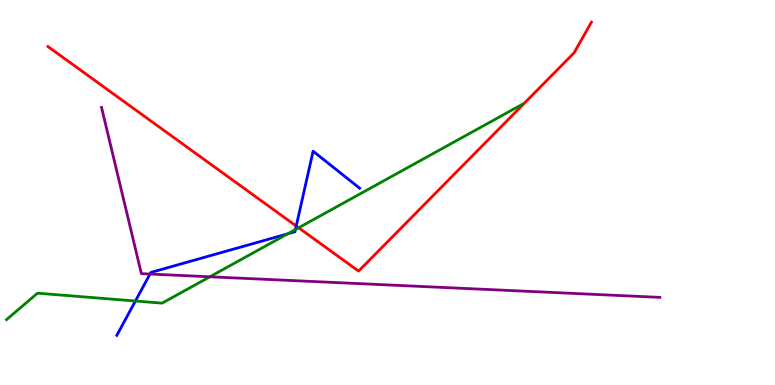[{'lines': ['blue', 'red'], 'intersections': [{'x': 3.82, 'y': 4.13}]}, {'lines': ['green', 'red'], 'intersections': [{'x': 3.85, 'y': 4.08}]}, {'lines': ['purple', 'red'], 'intersections': []}, {'lines': ['blue', 'green'], 'intersections': [{'x': 1.75, 'y': 2.18}, {'x': 3.71, 'y': 3.93}, {'x': 3.81, 'y': 4.04}]}, {'lines': ['blue', 'purple'], 'intersections': [{'x': 1.94, 'y': 2.88}]}, {'lines': ['green', 'purple'], 'intersections': [{'x': 2.71, 'y': 2.81}]}]